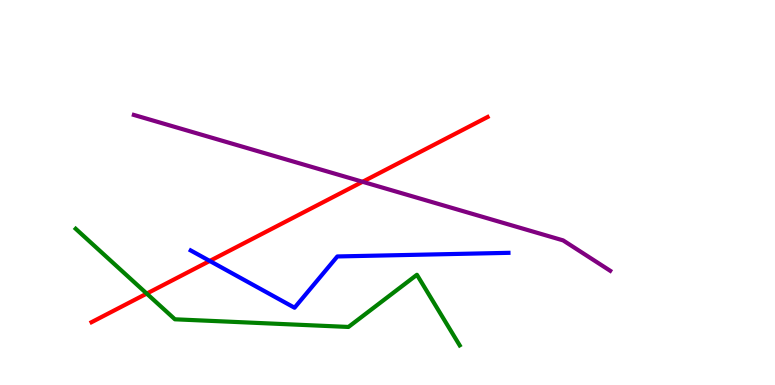[{'lines': ['blue', 'red'], 'intersections': [{'x': 2.71, 'y': 3.22}]}, {'lines': ['green', 'red'], 'intersections': [{'x': 1.89, 'y': 2.37}]}, {'lines': ['purple', 'red'], 'intersections': [{'x': 4.68, 'y': 5.28}]}, {'lines': ['blue', 'green'], 'intersections': []}, {'lines': ['blue', 'purple'], 'intersections': []}, {'lines': ['green', 'purple'], 'intersections': []}]